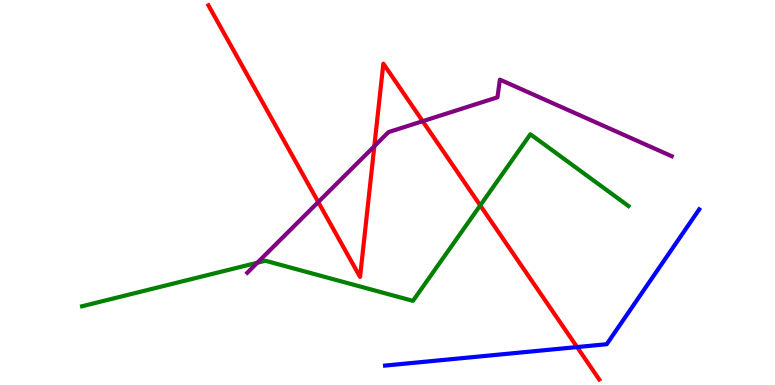[{'lines': ['blue', 'red'], 'intersections': [{'x': 7.45, 'y': 0.985}]}, {'lines': ['green', 'red'], 'intersections': [{'x': 6.2, 'y': 4.66}]}, {'lines': ['purple', 'red'], 'intersections': [{'x': 4.11, 'y': 4.75}, {'x': 4.83, 'y': 6.2}, {'x': 5.45, 'y': 6.85}]}, {'lines': ['blue', 'green'], 'intersections': []}, {'lines': ['blue', 'purple'], 'intersections': []}, {'lines': ['green', 'purple'], 'intersections': [{'x': 3.32, 'y': 3.18}]}]